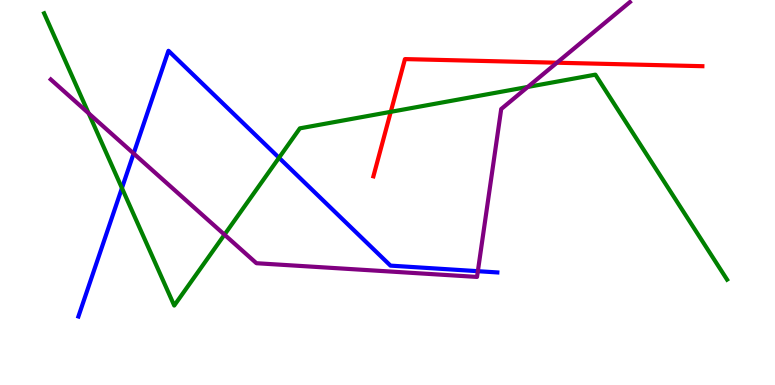[{'lines': ['blue', 'red'], 'intersections': []}, {'lines': ['green', 'red'], 'intersections': [{'x': 5.04, 'y': 7.1}]}, {'lines': ['purple', 'red'], 'intersections': [{'x': 7.19, 'y': 8.37}]}, {'lines': ['blue', 'green'], 'intersections': [{'x': 1.57, 'y': 5.11}, {'x': 3.6, 'y': 5.9}]}, {'lines': ['blue', 'purple'], 'intersections': [{'x': 1.72, 'y': 6.01}, {'x': 6.17, 'y': 2.96}]}, {'lines': ['green', 'purple'], 'intersections': [{'x': 1.14, 'y': 7.06}, {'x': 2.9, 'y': 3.9}, {'x': 6.81, 'y': 7.74}]}]